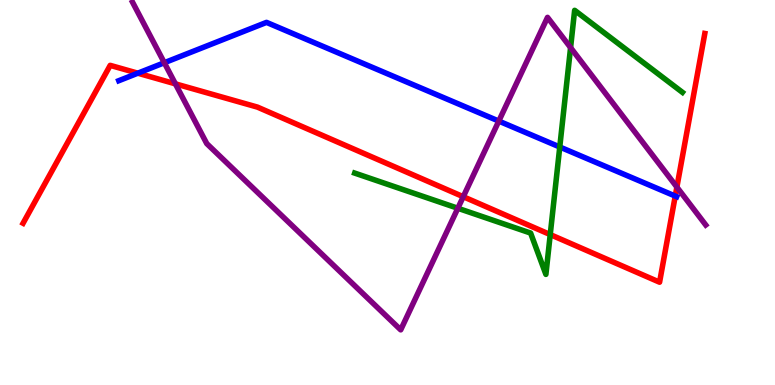[{'lines': ['blue', 'red'], 'intersections': [{'x': 1.78, 'y': 8.1}, {'x': 8.71, 'y': 4.91}]}, {'lines': ['green', 'red'], 'intersections': [{'x': 7.1, 'y': 3.91}]}, {'lines': ['purple', 'red'], 'intersections': [{'x': 2.26, 'y': 7.82}, {'x': 5.98, 'y': 4.89}, {'x': 8.73, 'y': 5.14}]}, {'lines': ['blue', 'green'], 'intersections': [{'x': 7.22, 'y': 6.18}]}, {'lines': ['blue', 'purple'], 'intersections': [{'x': 2.12, 'y': 8.37}, {'x': 6.44, 'y': 6.85}]}, {'lines': ['green', 'purple'], 'intersections': [{'x': 5.91, 'y': 4.59}, {'x': 7.36, 'y': 8.76}]}]